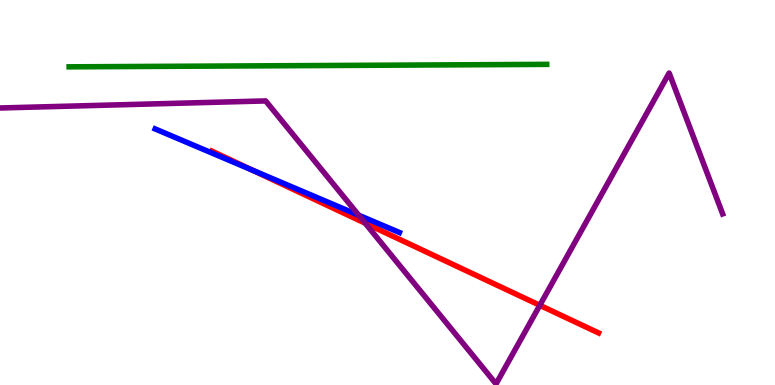[{'lines': ['blue', 'red'], 'intersections': [{'x': 3.26, 'y': 5.58}]}, {'lines': ['green', 'red'], 'intersections': []}, {'lines': ['purple', 'red'], 'intersections': [{'x': 4.71, 'y': 4.2}, {'x': 6.97, 'y': 2.07}]}, {'lines': ['blue', 'green'], 'intersections': []}, {'lines': ['blue', 'purple'], 'intersections': [{'x': 4.63, 'y': 4.41}]}, {'lines': ['green', 'purple'], 'intersections': []}]